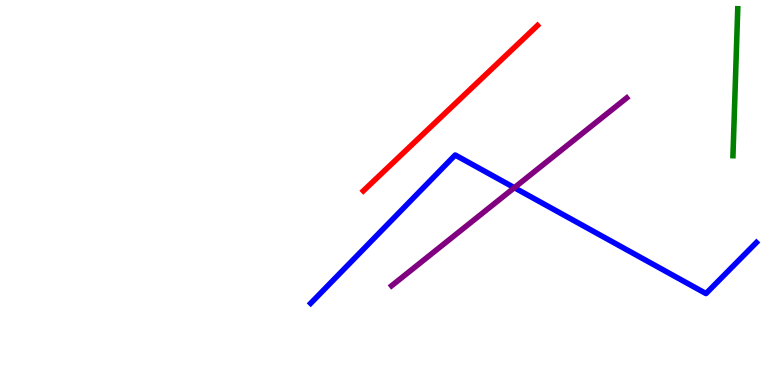[{'lines': ['blue', 'red'], 'intersections': []}, {'lines': ['green', 'red'], 'intersections': []}, {'lines': ['purple', 'red'], 'intersections': []}, {'lines': ['blue', 'green'], 'intersections': []}, {'lines': ['blue', 'purple'], 'intersections': [{'x': 6.64, 'y': 5.12}]}, {'lines': ['green', 'purple'], 'intersections': []}]